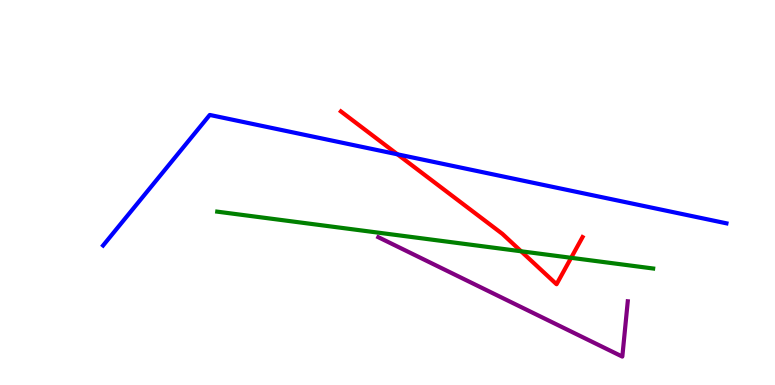[{'lines': ['blue', 'red'], 'intersections': [{'x': 5.13, 'y': 5.99}]}, {'lines': ['green', 'red'], 'intersections': [{'x': 6.72, 'y': 3.47}, {'x': 7.37, 'y': 3.3}]}, {'lines': ['purple', 'red'], 'intersections': []}, {'lines': ['blue', 'green'], 'intersections': []}, {'lines': ['blue', 'purple'], 'intersections': []}, {'lines': ['green', 'purple'], 'intersections': []}]